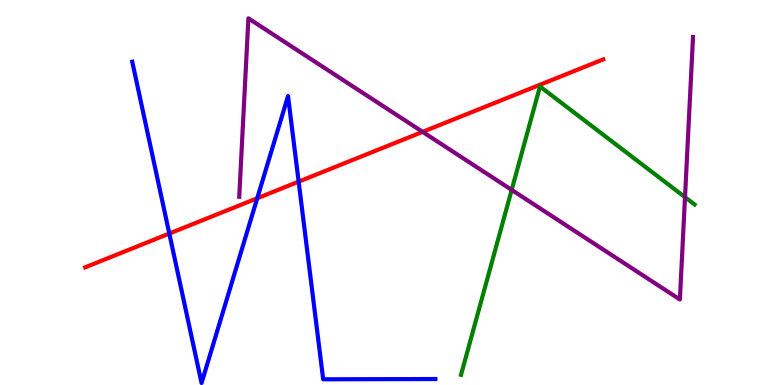[{'lines': ['blue', 'red'], 'intersections': [{'x': 2.18, 'y': 3.93}, {'x': 3.32, 'y': 4.85}, {'x': 3.85, 'y': 5.28}]}, {'lines': ['green', 'red'], 'intersections': []}, {'lines': ['purple', 'red'], 'intersections': [{'x': 5.45, 'y': 6.57}]}, {'lines': ['blue', 'green'], 'intersections': []}, {'lines': ['blue', 'purple'], 'intersections': []}, {'lines': ['green', 'purple'], 'intersections': [{'x': 6.6, 'y': 5.07}, {'x': 8.84, 'y': 4.88}]}]